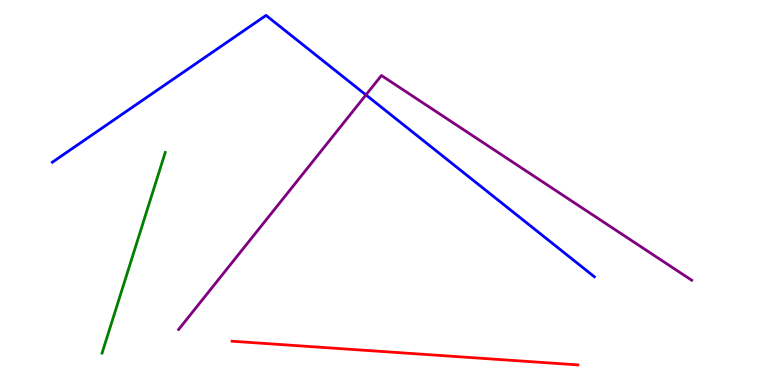[{'lines': ['blue', 'red'], 'intersections': []}, {'lines': ['green', 'red'], 'intersections': []}, {'lines': ['purple', 'red'], 'intersections': []}, {'lines': ['blue', 'green'], 'intersections': []}, {'lines': ['blue', 'purple'], 'intersections': [{'x': 4.72, 'y': 7.53}]}, {'lines': ['green', 'purple'], 'intersections': []}]